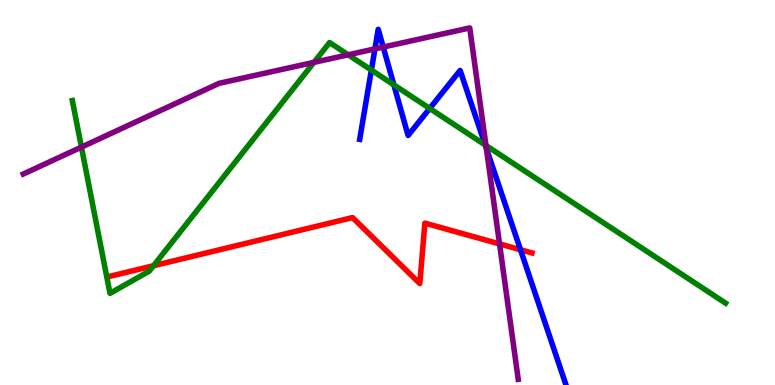[{'lines': ['blue', 'red'], 'intersections': [{'x': 6.72, 'y': 3.51}]}, {'lines': ['green', 'red'], 'intersections': [{'x': 1.98, 'y': 3.1}]}, {'lines': ['purple', 'red'], 'intersections': [{'x': 6.45, 'y': 3.66}]}, {'lines': ['blue', 'green'], 'intersections': [{'x': 4.79, 'y': 8.18}, {'x': 5.08, 'y': 7.8}, {'x': 5.54, 'y': 7.18}, {'x': 6.26, 'y': 6.23}]}, {'lines': ['blue', 'purple'], 'intersections': [{'x': 4.84, 'y': 8.73}, {'x': 4.94, 'y': 8.78}, {'x': 6.28, 'y': 6.15}]}, {'lines': ['green', 'purple'], 'intersections': [{'x': 1.05, 'y': 6.18}, {'x': 4.05, 'y': 8.38}, {'x': 4.49, 'y': 8.58}, {'x': 6.27, 'y': 6.22}]}]